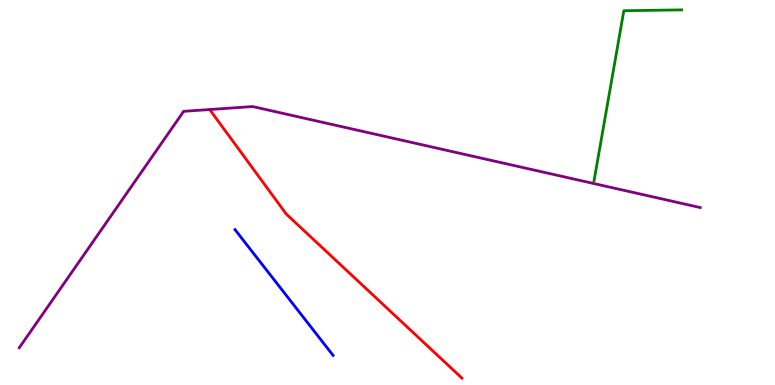[{'lines': ['blue', 'red'], 'intersections': []}, {'lines': ['green', 'red'], 'intersections': []}, {'lines': ['purple', 'red'], 'intersections': []}, {'lines': ['blue', 'green'], 'intersections': []}, {'lines': ['blue', 'purple'], 'intersections': []}, {'lines': ['green', 'purple'], 'intersections': []}]